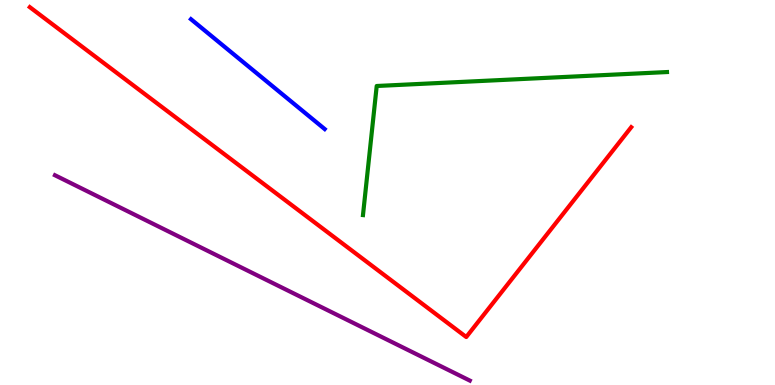[{'lines': ['blue', 'red'], 'intersections': []}, {'lines': ['green', 'red'], 'intersections': []}, {'lines': ['purple', 'red'], 'intersections': []}, {'lines': ['blue', 'green'], 'intersections': []}, {'lines': ['blue', 'purple'], 'intersections': []}, {'lines': ['green', 'purple'], 'intersections': []}]